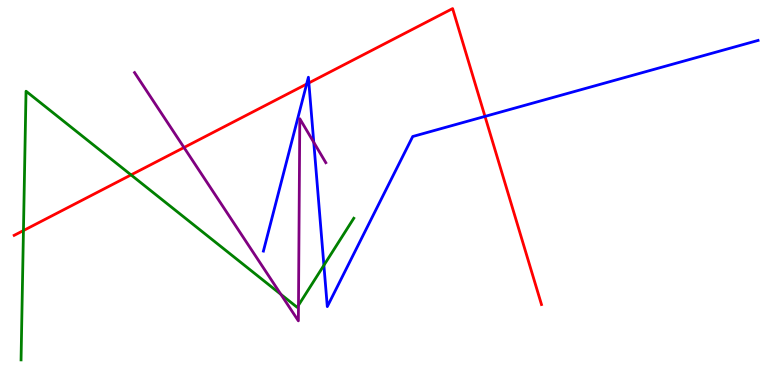[{'lines': ['blue', 'red'], 'intersections': [{'x': 3.96, 'y': 7.82}, {'x': 3.99, 'y': 7.85}, {'x': 6.26, 'y': 6.98}]}, {'lines': ['green', 'red'], 'intersections': [{'x': 0.303, 'y': 4.01}, {'x': 1.69, 'y': 5.46}]}, {'lines': ['purple', 'red'], 'intersections': [{'x': 2.37, 'y': 6.17}]}, {'lines': ['blue', 'green'], 'intersections': [{'x': 4.18, 'y': 3.11}]}, {'lines': ['blue', 'purple'], 'intersections': [{'x': 4.05, 'y': 6.3}]}, {'lines': ['green', 'purple'], 'intersections': [{'x': 3.62, 'y': 2.35}, {'x': 3.85, 'y': 2.07}]}]